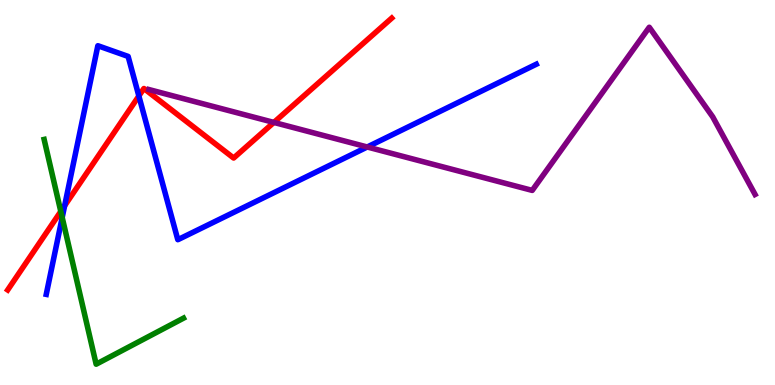[{'lines': ['blue', 'red'], 'intersections': [{'x': 0.834, 'y': 4.66}, {'x': 1.79, 'y': 7.51}]}, {'lines': ['green', 'red'], 'intersections': [{'x': 0.784, 'y': 4.51}]}, {'lines': ['purple', 'red'], 'intersections': [{'x': 3.53, 'y': 6.82}]}, {'lines': ['blue', 'green'], 'intersections': [{'x': 0.803, 'y': 4.35}]}, {'lines': ['blue', 'purple'], 'intersections': [{'x': 4.74, 'y': 6.18}]}, {'lines': ['green', 'purple'], 'intersections': []}]